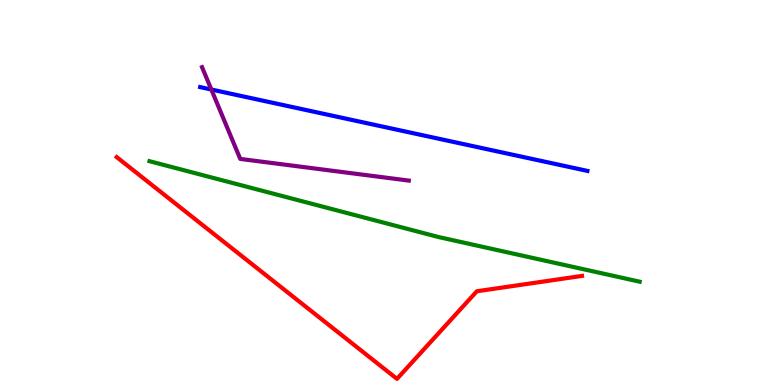[{'lines': ['blue', 'red'], 'intersections': []}, {'lines': ['green', 'red'], 'intersections': []}, {'lines': ['purple', 'red'], 'intersections': []}, {'lines': ['blue', 'green'], 'intersections': []}, {'lines': ['blue', 'purple'], 'intersections': [{'x': 2.73, 'y': 7.67}]}, {'lines': ['green', 'purple'], 'intersections': []}]